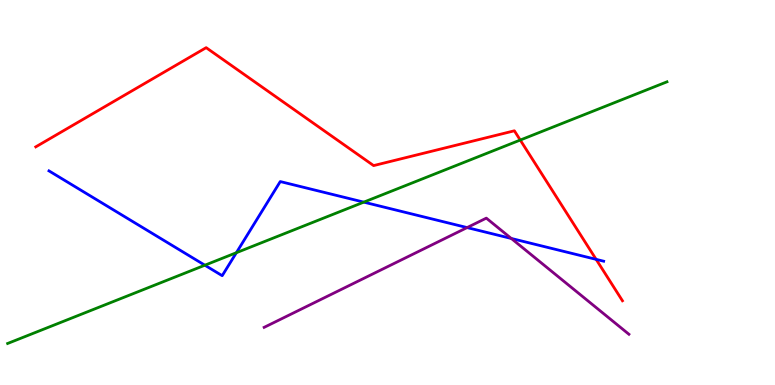[{'lines': ['blue', 'red'], 'intersections': [{'x': 7.69, 'y': 3.26}]}, {'lines': ['green', 'red'], 'intersections': [{'x': 6.71, 'y': 6.36}]}, {'lines': ['purple', 'red'], 'intersections': []}, {'lines': ['blue', 'green'], 'intersections': [{'x': 2.64, 'y': 3.11}, {'x': 3.05, 'y': 3.44}, {'x': 4.69, 'y': 4.75}]}, {'lines': ['blue', 'purple'], 'intersections': [{'x': 6.03, 'y': 4.09}, {'x': 6.6, 'y': 3.81}]}, {'lines': ['green', 'purple'], 'intersections': []}]